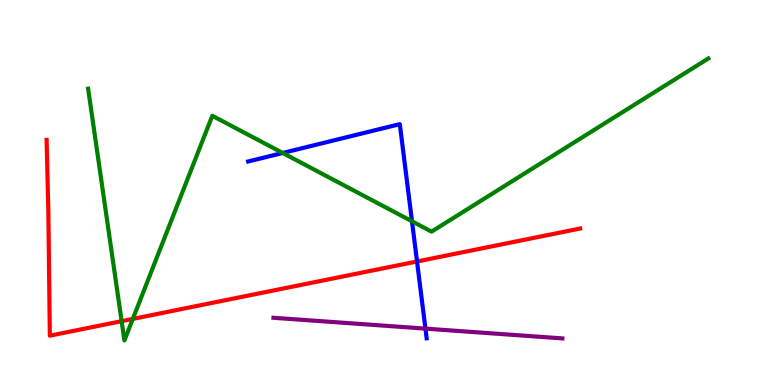[{'lines': ['blue', 'red'], 'intersections': [{'x': 5.38, 'y': 3.21}]}, {'lines': ['green', 'red'], 'intersections': [{'x': 1.57, 'y': 1.66}, {'x': 1.71, 'y': 1.72}]}, {'lines': ['purple', 'red'], 'intersections': []}, {'lines': ['blue', 'green'], 'intersections': [{'x': 3.65, 'y': 6.03}, {'x': 5.32, 'y': 4.25}]}, {'lines': ['blue', 'purple'], 'intersections': [{'x': 5.49, 'y': 1.46}]}, {'lines': ['green', 'purple'], 'intersections': []}]